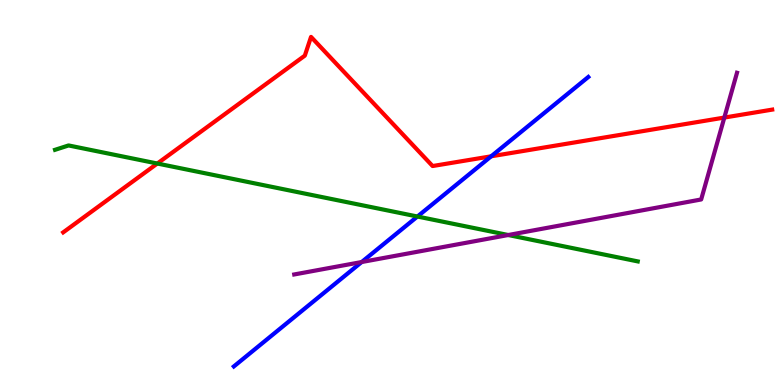[{'lines': ['blue', 'red'], 'intersections': [{'x': 6.34, 'y': 5.94}]}, {'lines': ['green', 'red'], 'intersections': [{'x': 2.03, 'y': 5.75}]}, {'lines': ['purple', 'red'], 'intersections': [{'x': 9.35, 'y': 6.95}]}, {'lines': ['blue', 'green'], 'intersections': [{'x': 5.39, 'y': 4.38}]}, {'lines': ['blue', 'purple'], 'intersections': [{'x': 4.67, 'y': 3.19}]}, {'lines': ['green', 'purple'], 'intersections': [{'x': 6.56, 'y': 3.9}]}]